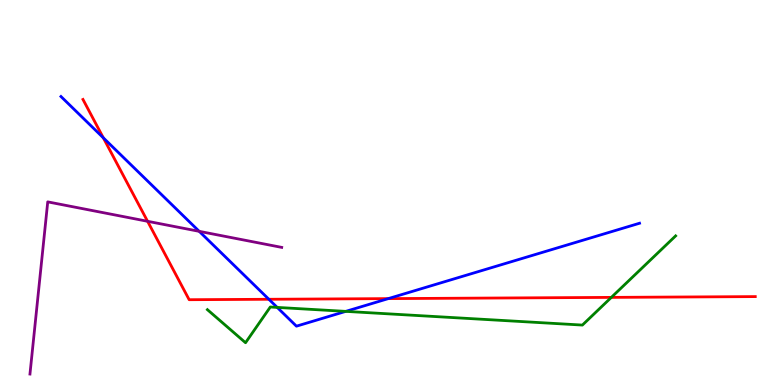[{'lines': ['blue', 'red'], 'intersections': [{'x': 1.33, 'y': 6.42}, {'x': 3.47, 'y': 2.23}, {'x': 5.01, 'y': 2.24}]}, {'lines': ['green', 'red'], 'intersections': [{'x': 7.89, 'y': 2.28}]}, {'lines': ['purple', 'red'], 'intersections': [{'x': 1.9, 'y': 4.25}]}, {'lines': ['blue', 'green'], 'intersections': [{'x': 3.58, 'y': 2.02}, {'x': 4.46, 'y': 1.91}]}, {'lines': ['blue', 'purple'], 'intersections': [{'x': 2.57, 'y': 3.99}]}, {'lines': ['green', 'purple'], 'intersections': []}]